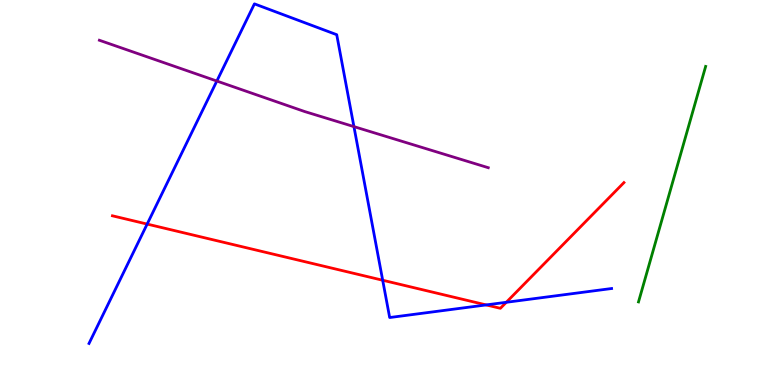[{'lines': ['blue', 'red'], 'intersections': [{'x': 1.9, 'y': 4.18}, {'x': 4.94, 'y': 2.72}, {'x': 6.27, 'y': 2.08}, {'x': 6.53, 'y': 2.15}]}, {'lines': ['green', 'red'], 'intersections': []}, {'lines': ['purple', 'red'], 'intersections': []}, {'lines': ['blue', 'green'], 'intersections': []}, {'lines': ['blue', 'purple'], 'intersections': [{'x': 2.8, 'y': 7.9}, {'x': 4.57, 'y': 6.71}]}, {'lines': ['green', 'purple'], 'intersections': []}]